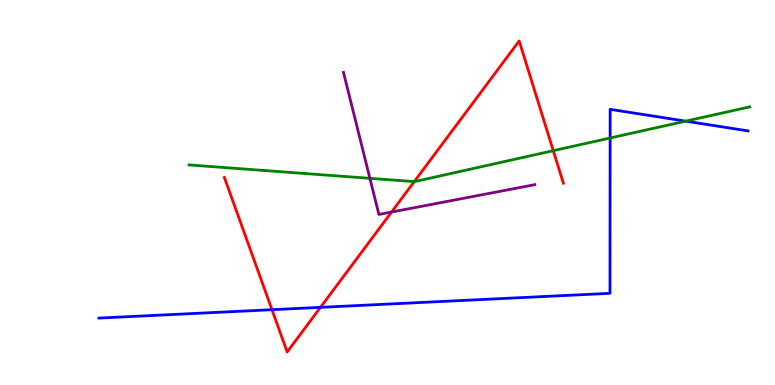[{'lines': ['blue', 'red'], 'intersections': [{'x': 3.51, 'y': 1.96}, {'x': 4.14, 'y': 2.02}]}, {'lines': ['green', 'red'], 'intersections': [{'x': 5.35, 'y': 5.28}, {'x': 7.14, 'y': 6.09}]}, {'lines': ['purple', 'red'], 'intersections': [{'x': 5.05, 'y': 4.49}]}, {'lines': ['blue', 'green'], 'intersections': [{'x': 7.87, 'y': 6.42}, {'x': 8.85, 'y': 6.85}]}, {'lines': ['blue', 'purple'], 'intersections': []}, {'lines': ['green', 'purple'], 'intersections': [{'x': 4.77, 'y': 5.37}]}]